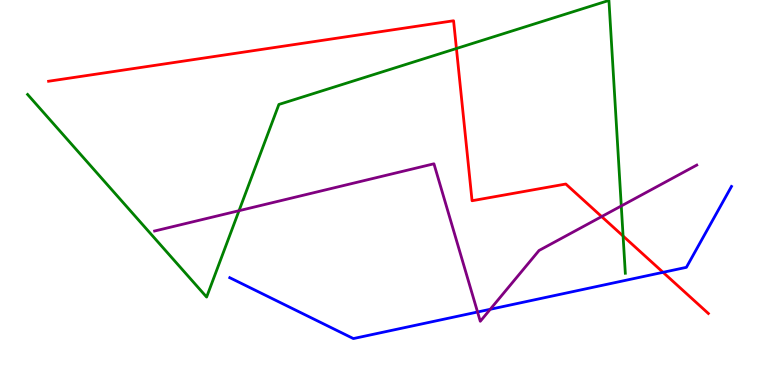[{'lines': ['blue', 'red'], 'intersections': [{'x': 8.56, 'y': 2.93}]}, {'lines': ['green', 'red'], 'intersections': [{'x': 5.89, 'y': 8.74}, {'x': 8.04, 'y': 3.87}]}, {'lines': ['purple', 'red'], 'intersections': [{'x': 7.76, 'y': 4.37}]}, {'lines': ['blue', 'green'], 'intersections': []}, {'lines': ['blue', 'purple'], 'intersections': [{'x': 6.16, 'y': 1.9}, {'x': 6.33, 'y': 1.97}]}, {'lines': ['green', 'purple'], 'intersections': [{'x': 3.08, 'y': 4.53}, {'x': 8.02, 'y': 4.65}]}]